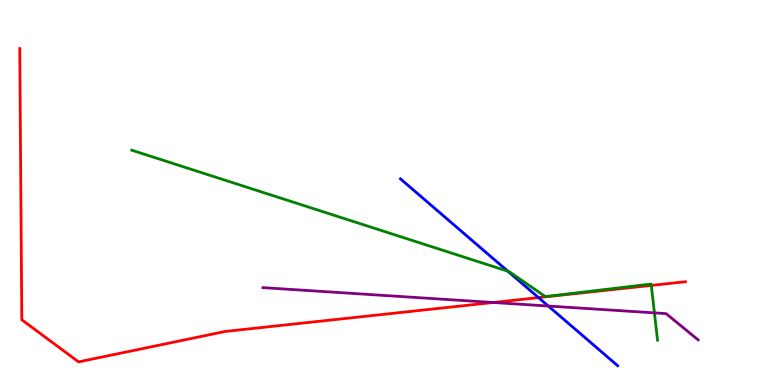[{'lines': ['blue', 'red'], 'intersections': [{'x': 6.95, 'y': 2.27}]}, {'lines': ['green', 'red'], 'intersections': [{'x': 8.4, 'y': 2.59}]}, {'lines': ['purple', 'red'], 'intersections': [{'x': 6.36, 'y': 2.14}]}, {'lines': ['blue', 'green'], 'intersections': [{'x': 6.55, 'y': 2.96}]}, {'lines': ['blue', 'purple'], 'intersections': [{'x': 7.07, 'y': 2.05}]}, {'lines': ['green', 'purple'], 'intersections': [{'x': 8.44, 'y': 1.87}]}]